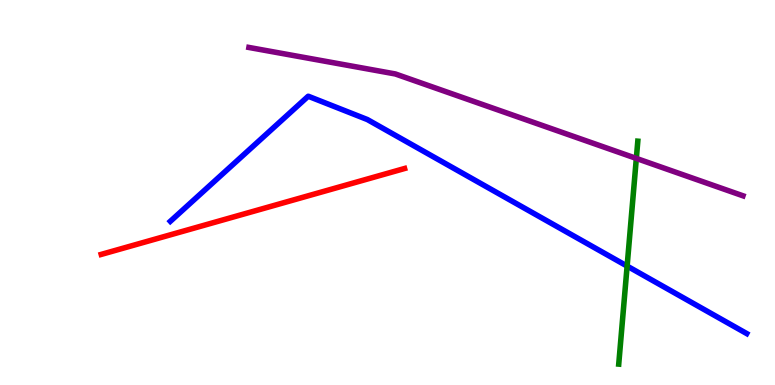[{'lines': ['blue', 'red'], 'intersections': []}, {'lines': ['green', 'red'], 'intersections': []}, {'lines': ['purple', 'red'], 'intersections': []}, {'lines': ['blue', 'green'], 'intersections': [{'x': 8.09, 'y': 3.09}]}, {'lines': ['blue', 'purple'], 'intersections': []}, {'lines': ['green', 'purple'], 'intersections': [{'x': 8.21, 'y': 5.89}]}]